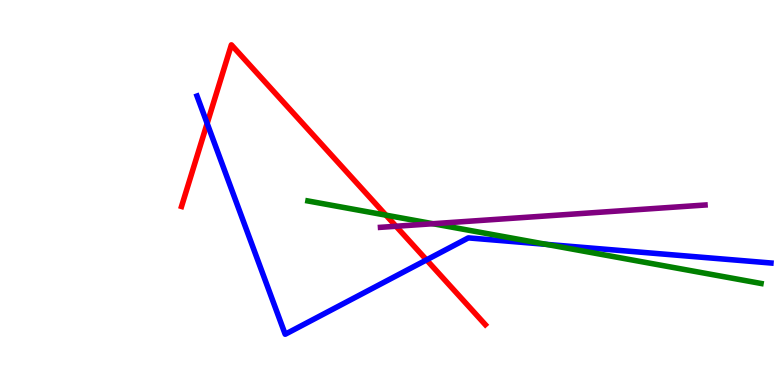[{'lines': ['blue', 'red'], 'intersections': [{'x': 2.67, 'y': 6.8}, {'x': 5.5, 'y': 3.25}]}, {'lines': ['green', 'red'], 'intersections': [{'x': 4.98, 'y': 4.41}]}, {'lines': ['purple', 'red'], 'intersections': [{'x': 5.11, 'y': 4.12}]}, {'lines': ['blue', 'green'], 'intersections': [{'x': 7.05, 'y': 3.65}]}, {'lines': ['blue', 'purple'], 'intersections': []}, {'lines': ['green', 'purple'], 'intersections': [{'x': 5.59, 'y': 4.19}]}]